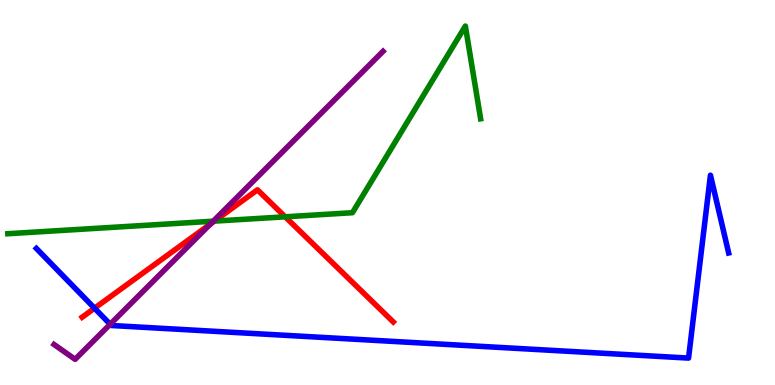[{'lines': ['blue', 'red'], 'intersections': [{'x': 1.22, 'y': 1.99}]}, {'lines': ['green', 'red'], 'intersections': [{'x': 2.77, 'y': 4.26}, {'x': 3.68, 'y': 4.37}]}, {'lines': ['purple', 'red'], 'intersections': [{'x': 2.72, 'y': 4.18}]}, {'lines': ['blue', 'green'], 'intersections': []}, {'lines': ['blue', 'purple'], 'intersections': [{'x': 1.42, 'y': 1.58}]}, {'lines': ['green', 'purple'], 'intersections': [{'x': 2.75, 'y': 4.25}]}]